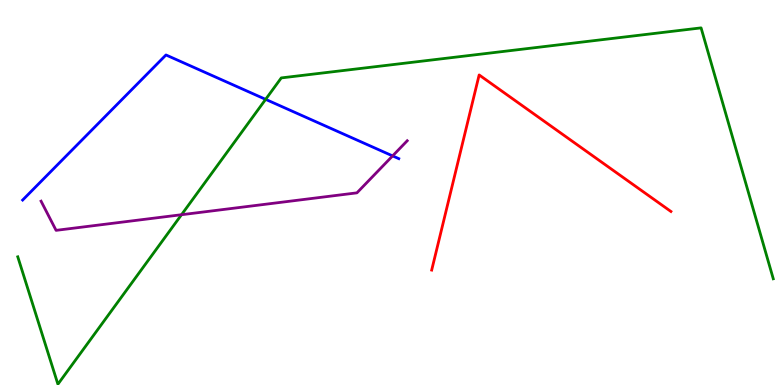[{'lines': ['blue', 'red'], 'intersections': []}, {'lines': ['green', 'red'], 'intersections': []}, {'lines': ['purple', 'red'], 'intersections': []}, {'lines': ['blue', 'green'], 'intersections': [{'x': 3.43, 'y': 7.42}]}, {'lines': ['blue', 'purple'], 'intersections': [{'x': 5.07, 'y': 5.95}]}, {'lines': ['green', 'purple'], 'intersections': [{'x': 2.34, 'y': 4.42}]}]